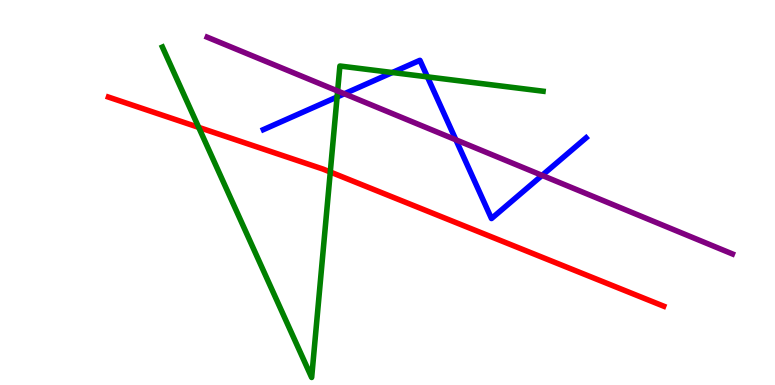[{'lines': ['blue', 'red'], 'intersections': []}, {'lines': ['green', 'red'], 'intersections': [{'x': 2.56, 'y': 6.69}, {'x': 4.26, 'y': 5.53}]}, {'lines': ['purple', 'red'], 'intersections': []}, {'lines': ['blue', 'green'], 'intersections': [{'x': 4.35, 'y': 7.48}, {'x': 5.06, 'y': 8.12}, {'x': 5.52, 'y': 8.0}]}, {'lines': ['blue', 'purple'], 'intersections': [{'x': 4.44, 'y': 7.56}, {'x': 5.88, 'y': 6.37}, {'x': 6.99, 'y': 5.44}]}, {'lines': ['green', 'purple'], 'intersections': [{'x': 4.36, 'y': 7.64}]}]